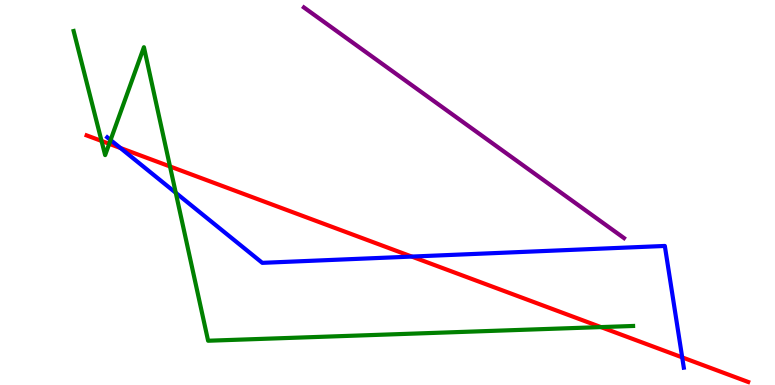[{'lines': ['blue', 'red'], 'intersections': [{'x': 1.55, 'y': 6.16}, {'x': 5.31, 'y': 3.34}, {'x': 8.8, 'y': 0.718}]}, {'lines': ['green', 'red'], 'intersections': [{'x': 1.31, 'y': 6.34}, {'x': 1.41, 'y': 6.26}, {'x': 2.19, 'y': 5.68}, {'x': 7.75, 'y': 1.5}]}, {'lines': ['purple', 'red'], 'intersections': []}, {'lines': ['blue', 'green'], 'intersections': [{'x': 1.43, 'y': 6.36}, {'x': 2.27, 'y': 4.99}]}, {'lines': ['blue', 'purple'], 'intersections': []}, {'lines': ['green', 'purple'], 'intersections': []}]